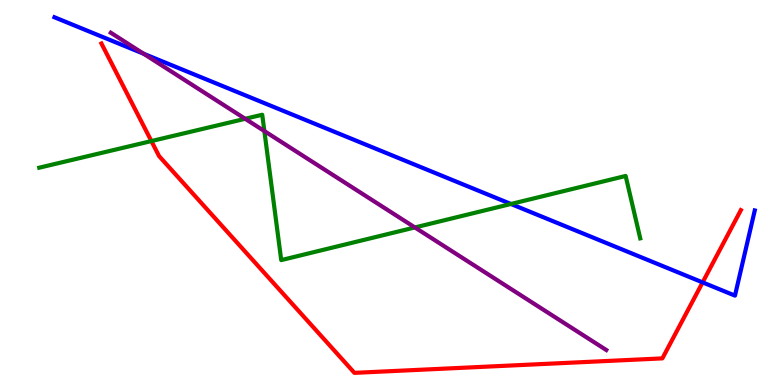[{'lines': ['blue', 'red'], 'intersections': [{'x': 9.07, 'y': 2.67}]}, {'lines': ['green', 'red'], 'intersections': [{'x': 1.95, 'y': 6.34}]}, {'lines': ['purple', 'red'], 'intersections': []}, {'lines': ['blue', 'green'], 'intersections': [{'x': 6.59, 'y': 4.7}]}, {'lines': ['blue', 'purple'], 'intersections': [{'x': 1.85, 'y': 8.6}]}, {'lines': ['green', 'purple'], 'intersections': [{'x': 3.16, 'y': 6.91}, {'x': 3.41, 'y': 6.6}, {'x': 5.35, 'y': 4.09}]}]